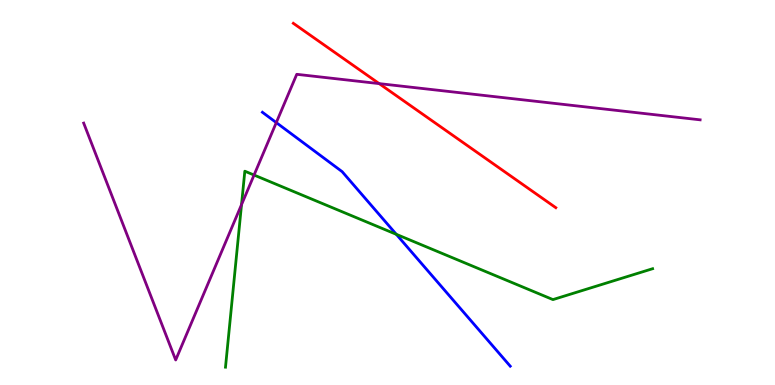[{'lines': ['blue', 'red'], 'intersections': []}, {'lines': ['green', 'red'], 'intersections': []}, {'lines': ['purple', 'red'], 'intersections': [{'x': 4.89, 'y': 7.83}]}, {'lines': ['blue', 'green'], 'intersections': [{'x': 5.11, 'y': 3.91}]}, {'lines': ['blue', 'purple'], 'intersections': [{'x': 3.56, 'y': 6.82}]}, {'lines': ['green', 'purple'], 'intersections': [{'x': 3.12, 'y': 4.69}, {'x': 3.28, 'y': 5.45}]}]